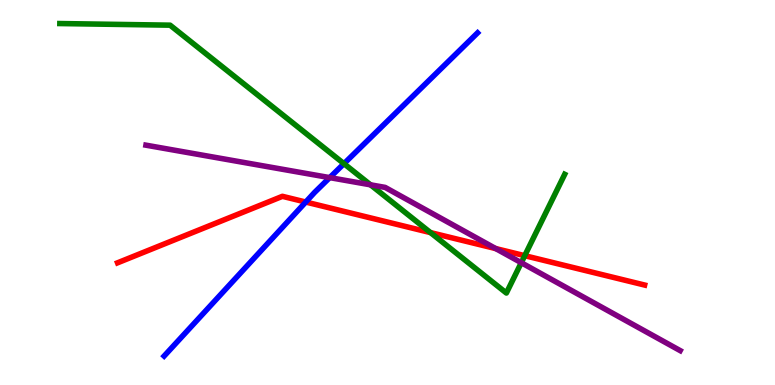[{'lines': ['blue', 'red'], 'intersections': [{'x': 3.95, 'y': 4.75}]}, {'lines': ['green', 'red'], 'intersections': [{'x': 5.55, 'y': 3.96}, {'x': 6.77, 'y': 3.36}]}, {'lines': ['purple', 'red'], 'intersections': [{'x': 6.4, 'y': 3.54}]}, {'lines': ['blue', 'green'], 'intersections': [{'x': 4.44, 'y': 5.75}]}, {'lines': ['blue', 'purple'], 'intersections': [{'x': 4.25, 'y': 5.39}]}, {'lines': ['green', 'purple'], 'intersections': [{'x': 4.78, 'y': 5.2}, {'x': 6.73, 'y': 3.18}]}]